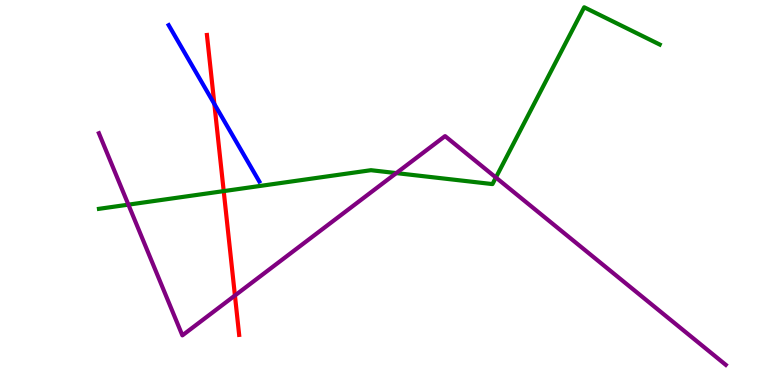[{'lines': ['blue', 'red'], 'intersections': [{'x': 2.77, 'y': 7.3}]}, {'lines': ['green', 'red'], 'intersections': [{'x': 2.89, 'y': 5.04}]}, {'lines': ['purple', 'red'], 'intersections': [{'x': 3.03, 'y': 2.32}]}, {'lines': ['blue', 'green'], 'intersections': []}, {'lines': ['blue', 'purple'], 'intersections': []}, {'lines': ['green', 'purple'], 'intersections': [{'x': 1.66, 'y': 4.68}, {'x': 5.11, 'y': 5.5}, {'x': 6.4, 'y': 5.39}]}]